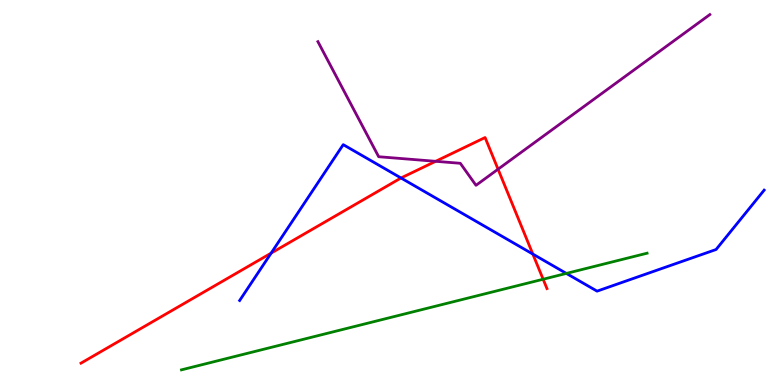[{'lines': ['blue', 'red'], 'intersections': [{'x': 3.5, 'y': 3.43}, {'x': 5.17, 'y': 5.38}, {'x': 6.88, 'y': 3.4}]}, {'lines': ['green', 'red'], 'intersections': [{'x': 7.01, 'y': 2.75}]}, {'lines': ['purple', 'red'], 'intersections': [{'x': 5.62, 'y': 5.81}, {'x': 6.43, 'y': 5.61}]}, {'lines': ['blue', 'green'], 'intersections': [{'x': 7.31, 'y': 2.9}]}, {'lines': ['blue', 'purple'], 'intersections': []}, {'lines': ['green', 'purple'], 'intersections': []}]